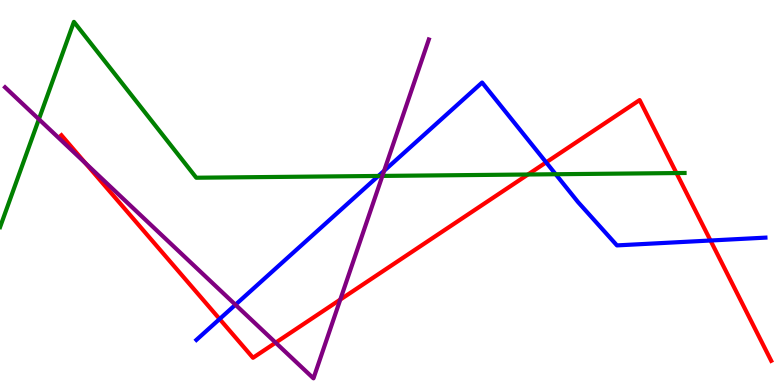[{'lines': ['blue', 'red'], 'intersections': [{'x': 2.83, 'y': 1.71}, {'x': 7.05, 'y': 5.78}, {'x': 9.17, 'y': 3.75}]}, {'lines': ['green', 'red'], 'intersections': [{'x': 6.81, 'y': 5.47}, {'x': 8.73, 'y': 5.5}]}, {'lines': ['purple', 'red'], 'intersections': [{'x': 1.1, 'y': 5.76}, {'x': 3.56, 'y': 1.1}, {'x': 4.39, 'y': 2.22}]}, {'lines': ['blue', 'green'], 'intersections': [{'x': 4.88, 'y': 5.43}, {'x': 7.17, 'y': 5.47}]}, {'lines': ['blue', 'purple'], 'intersections': [{'x': 3.04, 'y': 2.08}, {'x': 4.96, 'y': 5.56}]}, {'lines': ['green', 'purple'], 'intersections': [{'x': 0.502, 'y': 6.9}, {'x': 4.93, 'y': 5.43}]}]